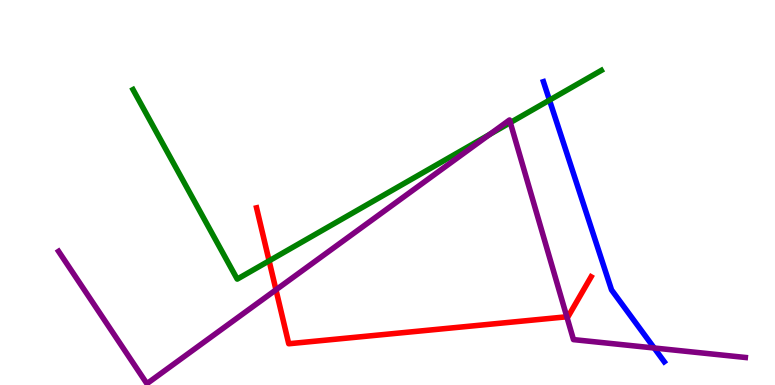[{'lines': ['blue', 'red'], 'intersections': []}, {'lines': ['green', 'red'], 'intersections': [{'x': 3.47, 'y': 3.22}]}, {'lines': ['purple', 'red'], 'intersections': [{'x': 3.56, 'y': 2.47}, {'x': 7.31, 'y': 1.77}]}, {'lines': ['blue', 'green'], 'intersections': [{'x': 7.09, 'y': 7.4}]}, {'lines': ['blue', 'purple'], 'intersections': [{'x': 8.44, 'y': 0.961}]}, {'lines': ['green', 'purple'], 'intersections': [{'x': 6.32, 'y': 6.51}, {'x': 6.58, 'y': 6.82}]}]